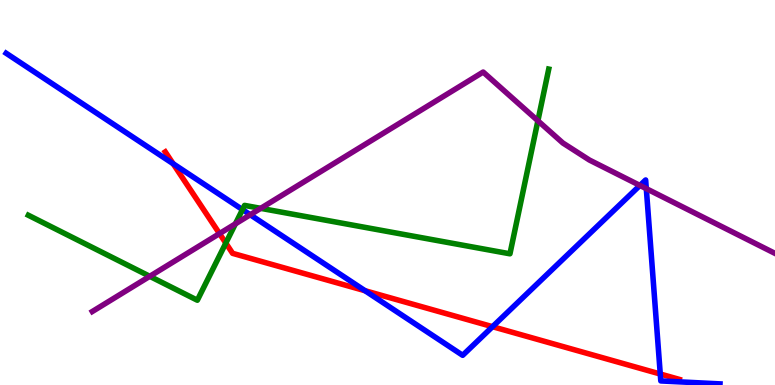[{'lines': ['blue', 'red'], 'intersections': [{'x': 2.23, 'y': 5.75}, {'x': 4.71, 'y': 2.45}, {'x': 6.36, 'y': 1.51}, {'x': 8.52, 'y': 0.285}]}, {'lines': ['green', 'red'], 'intersections': [{'x': 2.91, 'y': 3.69}]}, {'lines': ['purple', 'red'], 'intersections': [{'x': 2.83, 'y': 3.93}]}, {'lines': ['blue', 'green'], 'intersections': [{'x': 3.13, 'y': 4.56}]}, {'lines': ['blue', 'purple'], 'intersections': [{'x': 3.23, 'y': 4.42}, {'x': 8.26, 'y': 5.18}, {'x': 8.34, 'y': 5.1}]}, {'lines': ['green', 'purple'], 'intersections': [{'x': 1.93, 'y': 2.82}, {'x': 3.04, 'y': 4.19}, {'x': 3.36, 'y': 4.59}, {'x': 6.94, 'y': 6.86}]}]